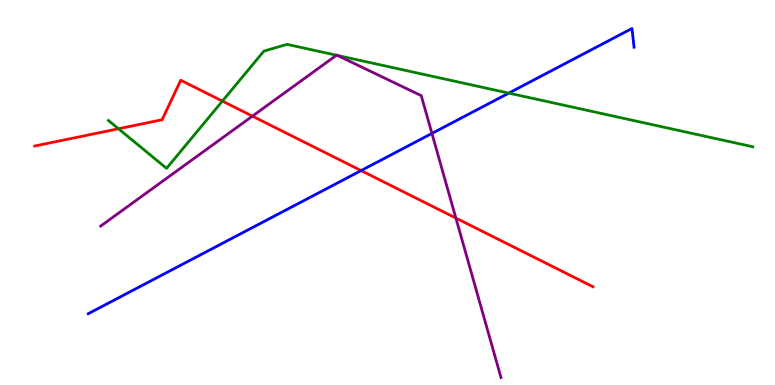[{'lines': ['blue', 'red'], 'intersections': [{'x': 4.66, 'y': 5.57}]}, {'lines': ['green', 'red'], 'intersections': [{'x': 1.53, 'y': 6.66}, {'x': 2.87, 'y': 7.37}]}, {'lines': ['purple', 'red'], 'intersections': [{'x': 3.26, 'y': 6.98}, {'x': 5.88, 'y': 4.34}]}, {'lines': ['blue', 'green'], 'intersections': [{'x': 6.56, 'y': 7.58}]}, {'lines': ['blue', 'purple'], 'intersections': [{'x': 5.57, 'y': 6.53}]}, {'lines': ['green', 'purple'], 'intersections': [{'x': 4.34, 'y': 8.57}, {'x': 4.35, 'y': 8.56}]}]